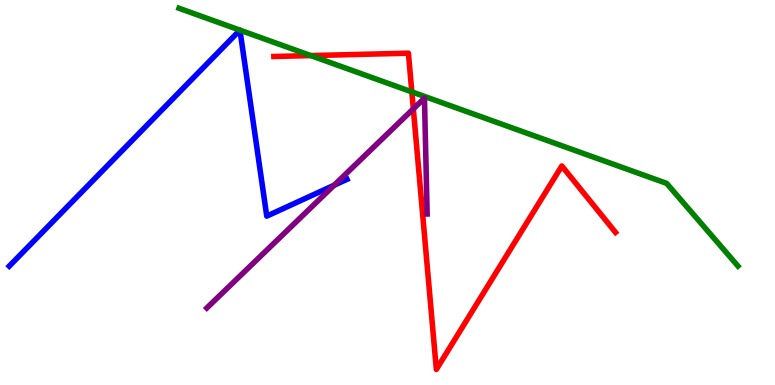[{'lines': ['blue', 'red'], 'intersections': []}, {'lines': ['green', 'red'], 'intersections': [{'x': 4.01, 'y': 8.56}, {'x': 5.31, 'y': 7.61}]}, {'lines': ['purple', 'red'], 'intersections': [{'x': 5.33, 'y': 7.17}]}, {'lines': ['blue', 'green'], 'intersections': [{'x': 3.1, 'y': 9.22}, {'x': 3.1, 'y': 9.22}]}, {'lines': ['blue', 'purple'], 'intersections': [{'x': 4.31, 'y': 5.19}]}, {'lines': ['green', 'purple'], 'intersections': []}]